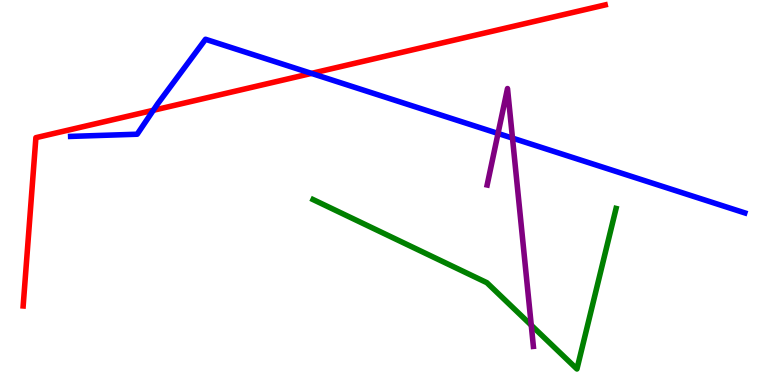[{'lines': ['blue', 'red'], 'intersections': [{'x': 1.98, 'y': 7.14}, {'x': 4.02, 'y': 8.09}]}, {'lines': ['green', 'red'], 'intersections': []}, {'lines': ['purple', 'red'], 'intersections': []}, {'lines': ['blue', 'green'], 'intersections': []}, {'lines': ['blue', 'purple'], 'intersections': [{'x': 6.43, 'y': 6.53}, {'x': 6.61, 'y': 6.41}]}, {'lines': ['green', 'purple'], 'intersections': [{'x': 6.85, 'y': 1.55}]}]